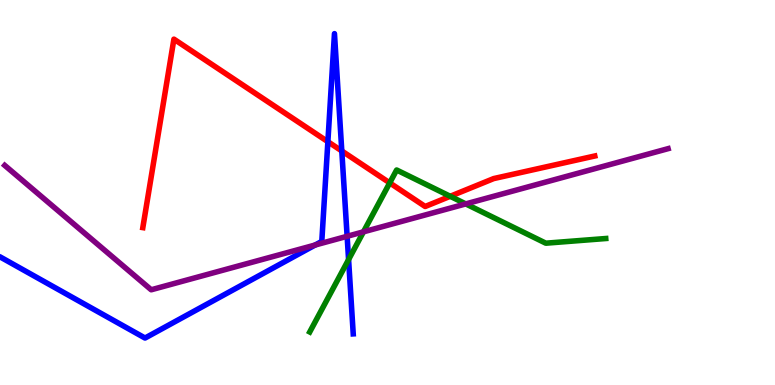[{'lines': ['blue', 'red'], 'intersections': [{'x': 4.23, 'y': 6.32}, {'x': 4.41, 'y': 6.08}]}, {'lines': ['green', 'red'], 'intersections': [{'x': 5.03, 'y': 5.25}, {'x': 5.81, 'y': 4.9}]}, {'lines': ['purple', 'red'], 'intersections': []}, {'lines': ['blue', 'green'], 'intersections': [{'x': 4.5, 'y': 3.26}]}, {'lines': ['blue', 'purple'], 'intersections': [{'x': 4.07, 'y': 3.64}, {'x': 4.48, 'y': 3.86}]}, {'lines': ['green', 'purple'], 'intersections': [{'x': 4.69, 'y': 3.98}, {'x': 6.01, 'y': 4.7}]}]